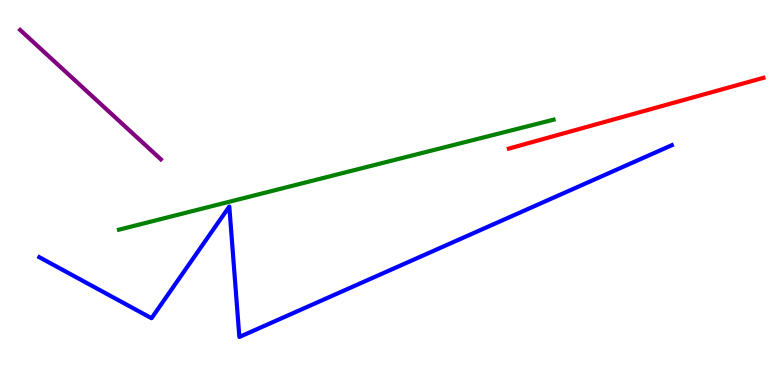[{'lines': ['blue', 'red'], 'intersections': []}, {'lines': ['green', 'red'], 'intersections': []}, {'lines': ['purple', 'red'], 'intersections': []}, {'lines': ['blue', 'green'], 'intersections': []}, {'lines': ['blue', 'purple'], 'intersections': []}, {'lines': ['green', 'purple'], 'intersections': []}]